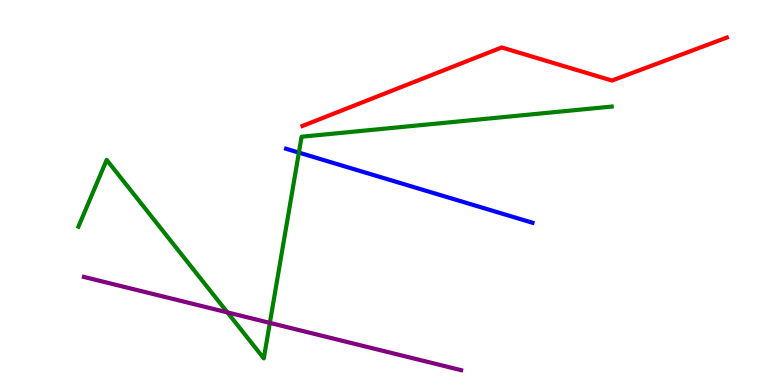[{'lines': ['blue', 'red'], 'intersections': []}, {'lines': ['green', 'red'], 'intersections': []}, {'lines': ['purple', 'red'], 'intersections': []}, {'lines': ['blue', 'green'], 'intersections': [{'x': 3.86, 'y': 6.04}]}, {'lines': ['blue', 'purple'], 'intersections': []}, {'lines': ['green', 'purple'], 'intersections': [{'x': 2.93, 'y': 1.89}, {'x': 3.48, 'y': 1.61}]}]